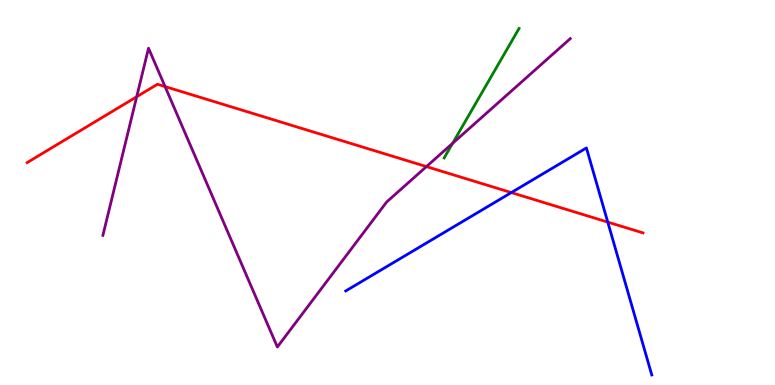[{'lines': ['blue', 'red'], 'intersections': [{'x': 6.6, 'y': 5.0}, {'x': 7.84, 'y': 4.23}]}, {'lines': ['green', 'red'], 'intersections': []}, {'lines': ['purple', 'red'], 'intersections': [{'x': 1.76, 'y': 7.49}, {'x': 2.13, 'y': 7.75}, {'x': 5.5, 'y': 5.67}]}, {'lines': ['blue', 'green'], 'intersections': []}, {'lines': ['blue', 'purple'], 'intersections': []}, {'lines': ['green', 'purple'], 'intersections': [{'x': 5.84, 'y': 6.28}]}]